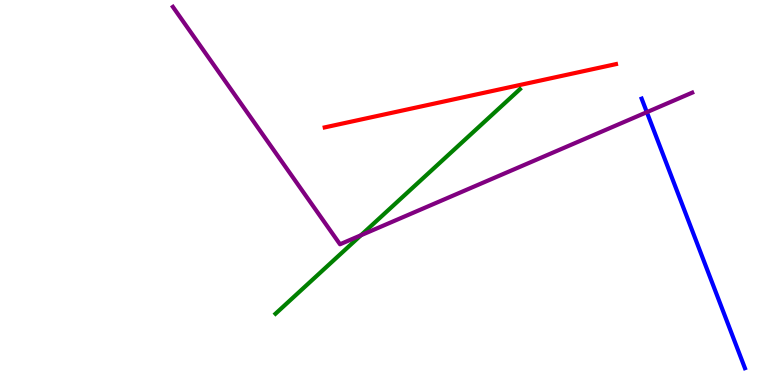[{'lines': ['blue', 'red'], 'intersections': []}, {'lines': ['green', 'red'], 'intersections': []}, {'lines': ['purple', 'red'], 'intersections': []}, {'lines': ['blue', 'green'], 'intersections': []}, {'lines': ['blue', 'purple'], 'intersections': [{'x': 8.35, 'y': 7.09}]}, {'lines': ['green', 'purple'], 'intersections': [{'x': 4.66, 'y': 3.89}]}]